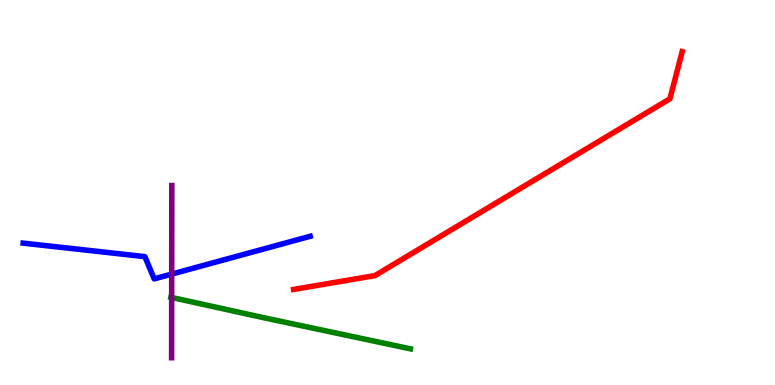[{'lines': ['blue', 'red'], 'intersections': []}, {'lines': ['green', 'red'], 'intersections': []}, {'lines': ['purple', 'red'], 'intersections': []}, {'lines': ['blue', 'green'], 'intersections': []}, {'lines': ['blue', 'purple'], 'intersections': [{'x': 2.22, 'y': 2.88}]}, {'lines': ['green', 'purple'], 'intersections': [{'x': 2.22, 'y': 2.27}]}]